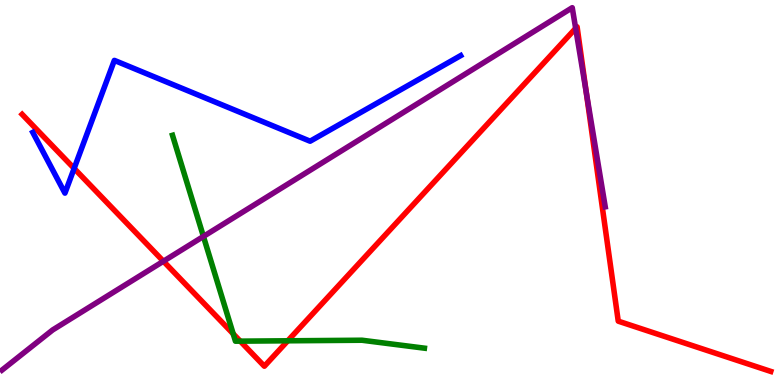[{'lines': ['blue', 'red'], 'intersections': [{'x': 0.957, 'y': 5.63}]}, {'lines': ['green', 'red'], 'intersections': [{'x': 3.01, 'y': 1.33}, {'x': 3.1, 'y': 1.14}, {'x': 3.71, 'y': 1.15}]}, {'lines': ['purple', 'red'], 'intersections': [{'x': 2.11, 'y': 3.21}, {'x': 7.43, 'y': 9.26}, {'x': 7.56, 'y': 7.61}]}, {'lines': ['blue', 'green'], 'intersections': []}, {'lines': ['blue', 'purple'], 'intersections': []}, {'lines': ['green', 'purple'], 'intersections': [{'x': 2.62, 'y': 3.86}]}]